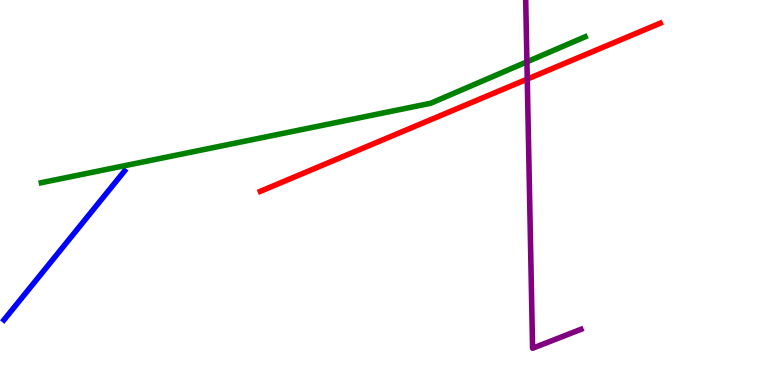[{'lines': ['blue', 'red'], 'intersections': []}, {'lines': ['green', 'red'], 'intersections': []}, {'lines': ['purple', 'red'], 'intersections': [{'x': 6.8, 'y': 7.95}]}, {'lines': ['blue', 'green'], 'intersections': []}, {'lines': ['blue', 'purple'], 'intersections': []}, {'lines': ['green', 'purple'], 'intersections': [{'x': 6.8, 'y': 8.39}]}]